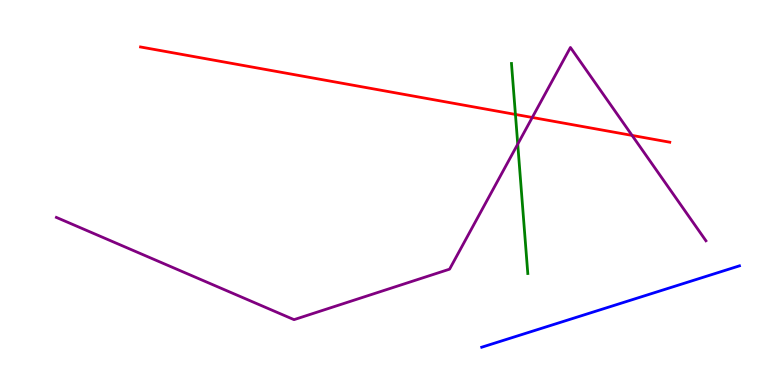[{'lines': ['blue', 'red'], 'intersections': []}, {'lines': ['green', 'red'], 'intersections': [{'x': 6.65, 'y': 7.03}]}, {'lines': ['purple', 'red'], 'intersections': [{'x': 6.87, 'y': 6.95}, {'x': 8.16, 'y': 6.48}]}, {'lines': ['blue', 'green'], 'intersections': []}, {'lines': ['blue', 'purple'], 'intersections': []}, {'lines': ['green', 'purple'], 'intersections': [{'x': 6.68, 'y': 6.26}]}]